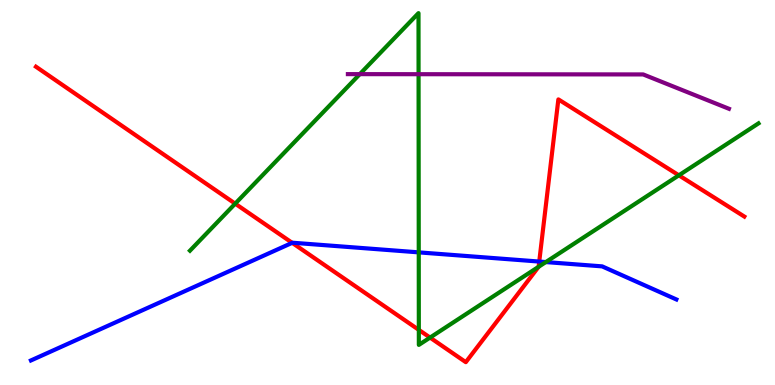[{'lines': ['blue', 'red'], 'intersections': [{'x': 3.77, 'y': 3.69}, {'x': 6.96, 'y': 3.21}]}, {'lines': ['green', 'red'], 'intersections': [{'x': 3.03, 'y': 4.71}, {'x': 5.4, 'y': 1.43}, {'x': 5.55, 'y': 1.23}, {'x': 6.95, 'y': 3.07}, {'x': 8.76, 'y': 5.45}]}, {'lines': ['purple', 'red'], 'intersections': []}, {'lines': ['blue', 'green'], 'intersections': [{'x': 5.4, 'y': 3.45}, {'x': 7.04, 'y': 3.19}]}, {'lines': ['blue', 'purple'], 'intersections': []}, {'lines': ['green', 'purple'], 'intersections': [{'x': 4.64, 'y': 8.07}, {'x': 5.4, 'y': 8.07}]}]